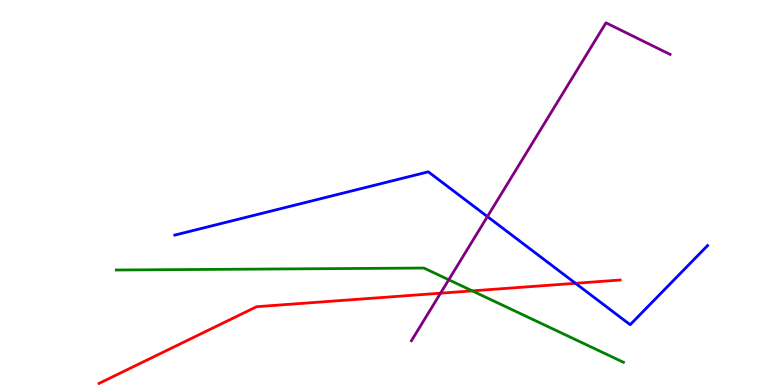[{'lines': ['blue', 'red'], 'intersections': [{'x': 7.43, 'y': 2.64}]}, {'lines': ['green', 'red'], 'intersections': [{'x': 6.09, 'y': 2.44}]}, {'lines': ['purple', 'red'], 'intersections': [{'x': 5.68, 'y': 2.38}]}, {'lines': ['blue', 'green'], 'intersections': []}, {'lines': ['blue', 'purple'], 'intersections': [{'x': 6.29, 'y': 4.37}]}, {'lines': ['green', 'purple'], 'intersections': [{'x': 5.79, 'y': 2.73}]}]